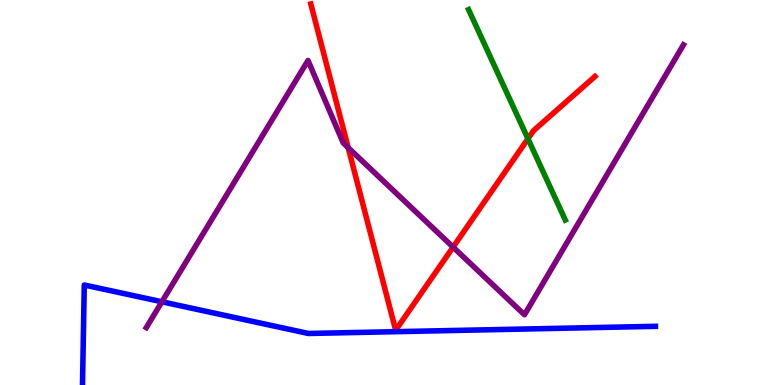[{'lines': ['blue', 'red'], 'intersections': []}, {'lines': ['green', 'red'], 'intersections': [{'x': 6.81, 'y': 6.4}]}, {'lines': ['purple', 'red'], 'intersections': [{'x': 4.49, 'y': 6.16}, {'x': 5.85, 'y': 3.58}]}, {'lines': ['blue', 'green'], 'intersections': []}, {'lines': ['blue', 'purple'], 'intersections': [{'x': 2.09, 'y': 2.16}]}, {'lines': ['green', 'purple'], 'intersections': []}]